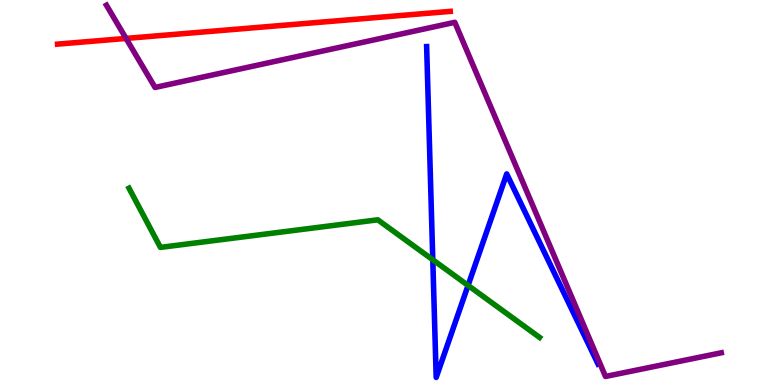[{'lines': ['blue', 'red'], 'intersections': []}, {'lines': ['green', 'red'], 'intersections': []}, {'lines': ['purple', 'red'], 'intersections': [{'x': 1.63, 'y': 9.0}]}, {'lines': ['blue', 'green'], 'intersections': [{'x': 5.58, 'y': 3.25}, {'x': 6.04, 'y': 2.59}]}, {'lines': ['blue', 'purple'], 'intersections': []}, {'lines': ['green', 'purple'], 'intersections': []}]